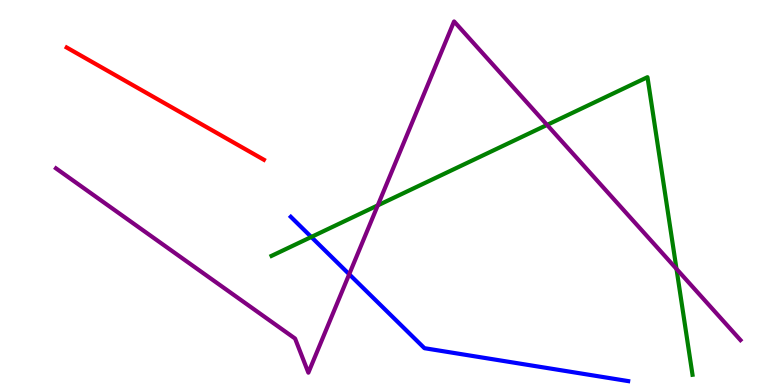[{'lines': ['blue', 'red'], 'intersections': []}, {'lines': ['green', 'red'], 'intersections': []}, {'lines': ['purple', 'red'], 'intersections': []}, {'lines': ['blue', 'green'], 'intersections': [{'x': 4.02, 'y': 3.84}]}, {'lines': ['blue', 'purple'], 'intersections': [{'x': 4.51, 'y': 2.88}]}, {'lines': ['green', 'purple'], 'intersections': [{'x': 4.87, 'y': 4.67}, {'x': 7.06, 'y': 6.76}, {'x': 8.73, 'y': 3.02}]}]